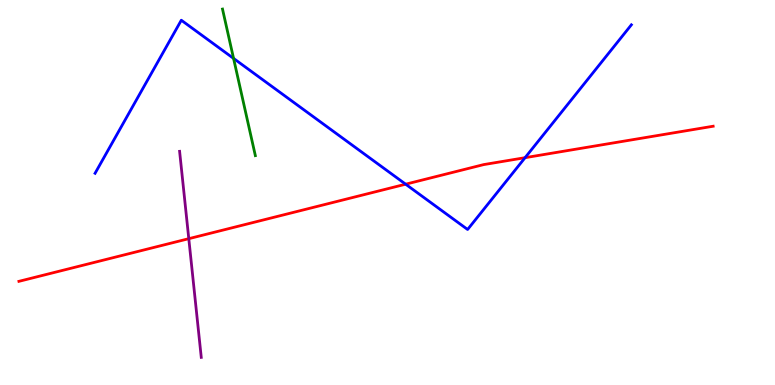[{'lines': ['blue', 'red'], 'intersections': [{'x': 5.23, 'y': 5.22}, {'x': 6.78, 'y': 5.9}]}, {'lines': ['green', 'red'], 'intersections': []}, {'lines': ['purple', 'red'], 'intersections': [{'x': 2.44, 'y': 3.8}]}, {'lines': ['blue', 'green'], 'intersections': [{'x': 3.01, 'y': 8.48}]}, {'lines': ['blue', 'purple'], 'intersections': []}, {'lines': ['green', 'purple'], 'intersections': []}]